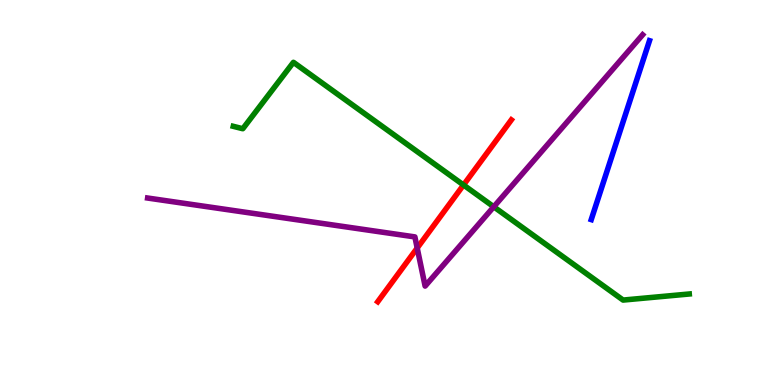[{'lines': ['blue', 'red'], 'intersections': []}, {'lines': ['green', 'red'], 'intersections': [{'x': 5.98, 'y': 5.2}]}, {'lines': ['purple', 'red'], 'intersections': [{'x': 5.38, 'y': 3.56}]}, {'lines': ['blue', 'green'], 'intersections': []}, {'lines': ['blue', 'purple'], 'intersections': []}, {'lines': ['green', 'purple'], 'intersections': [{'x': 6.37, 'y': 4.63}]}]